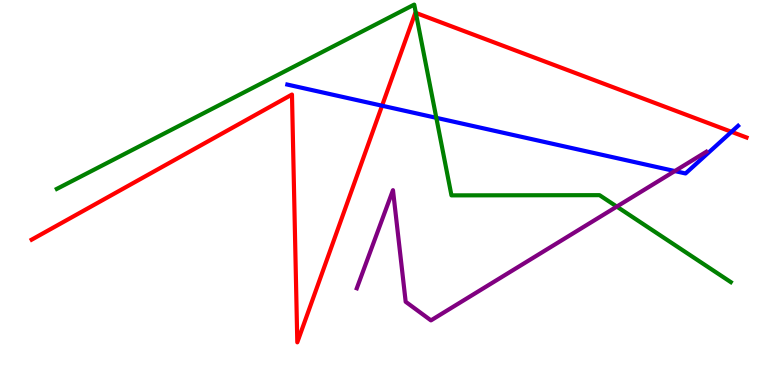[{'lines': ['blue', 'red'], 'intersections': [{'x': 4.93, 'y': 7.25}, {'x': 9.44, 'y': 6.58}]}, {'lines': ['green', 'red'], 'intersections': [{'x': 5.37, 'y': 9.66}]}, {'lines': ['purple', 'red'], 'intersections': []}, {'lines': ['blue', 'green'], 'intersections': [{'x': 5.63, 'y': 6.94}]}, {'lines': ['blue', 'purple'], 'intersections': [{'x': 8.71, 'y': 5.56}]}, {'lines': ['green', 'purple'], 'intersections': [{'x': 7.96, 'y': 4.63}]}]